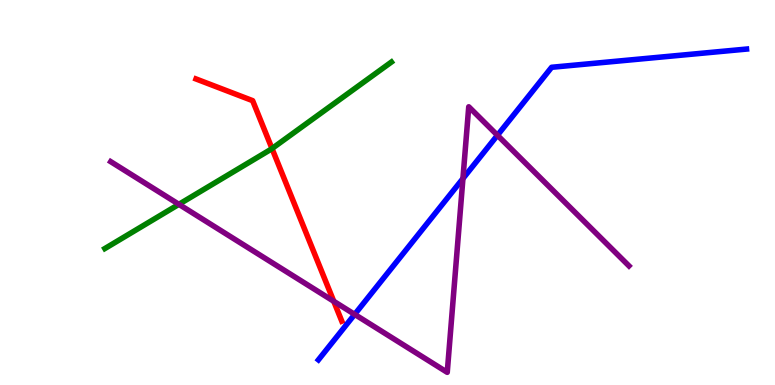[{'lines': ['blue', 'red'], 'intersections': []}, {'lines': ['green', 'red'], 'intersections': [{'x': 3.51, 'y': 6.14}]}, {'lines': ['purple', 'red'], 'intersections': [{'x': 4.31, 'y': 2.17}]}, {'lines': ['blue', 'green'], 'intersections': []}, {'lines': ['blue', 'purple'], 'intersections': [{'x': 4.58, 'y': 1.83}, {'x': 5.97, 'y': 5.36}, {'x': 6.42, 'y': 6.49}]}, {'lines': ['green', 'purple'], 'intersections': [{'x': 2.31, 'y': 4.69}]}]